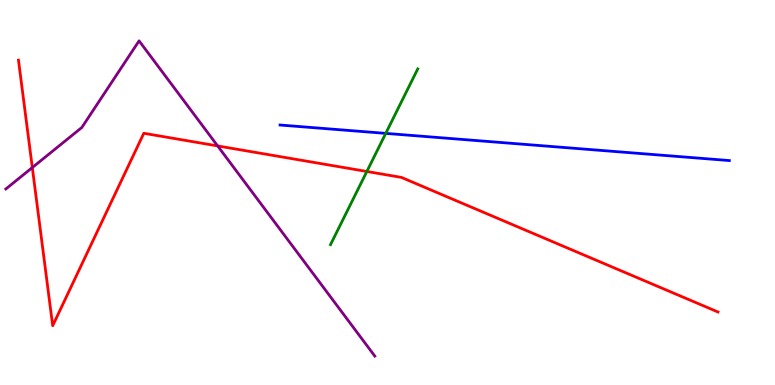[{'lines': ['blue', 'red'], 'intersections': []}, {'lines': ['green', 'red'], 'intersections': [{'x': 4.73, 'y': 5.55}]}, {'lines': ['purple', 'red'], 'intersections': [{'x': 0.417, 'y': 5.65}, {'x': 2.81, 'y': 6.21}]}, {'lines': ['blue', 'green'], 'intersections': [{'x': 4.98, 'y': 6.54}]}, {'lines': ['blue', 'purple'], 'intersections': []}, {'lines': ['green', 'purple'], 'intersections': []}]